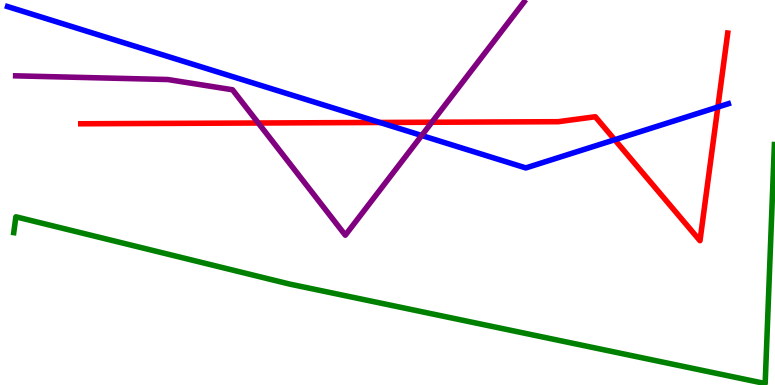[{'lines': ['blue', 'red'], 'intersections': [{'x': 4.9, 'y': 6.82}, {'x': 7.93, 'y': 6.37}, {'x': 9.26, 'y': 7.22}]}, {'lines': ['green', 'red'], 'intersections': []}, {'lines': ['purple', 'red'], 'intersections': [{'x': 3.33, 'y': 6.81}, {'x': 5.57, 'y': 6.82}]}, {'lines': ['blue', 'green'], 'intersections': []}, {'lines': ['blue', 'purple'], 'intersections': [{'x': 5.44, 'y': 6.48}]}, {'lines': ['green', 'purple'], 'intersections': []}]